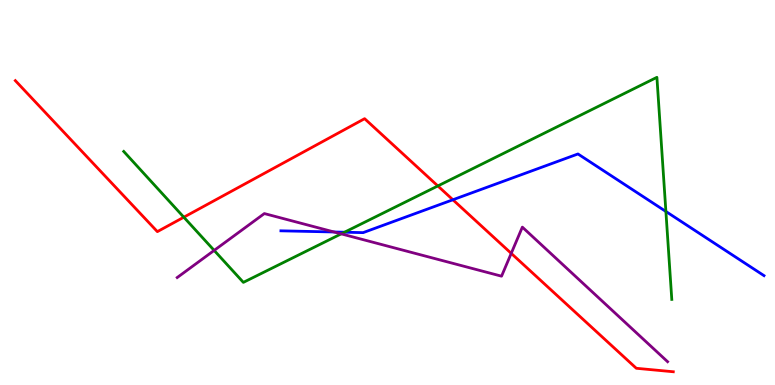[{'lines': ['blue', 'red'], 'intersections': [{'x': 5.84, 'y': 4.81}]}, {'lines': ['green', 'red'], 'intersections': [{'x': 2.37, 'y': 4.36}, {'x': 5.65, 'y': 5.17}]}, {'lines': ['purple', 'red'], 'intersections': [{'x': 6.6, 'y': 3.42}]}, {'lines': ['blue', 'green'], 'intersections': [{'x': 4.45, 'y': 3.97}, {'x': 8.59, 'y': 4.51}]}, {'lines': ['blue', 'purple'], 'intersections': [{'x': 4.31, 'y': 3.97}]}, {'lines': ['green', 'purple'], 'intersections': [{'x': 2.76, 'y': 3.5}, {'x': 4.4, 'y': 3.93}]}]